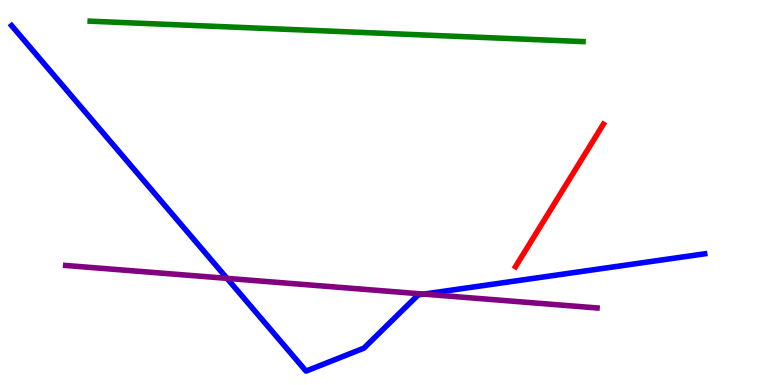[{'lines': ['blue', 'red'], 'intersections': []}, {'lines': ['green', 'red'], 'intersections': []}, {'lines': ['purple', 'red'], 'intersections': []}, {'lines': ['blue', 'green'], 'intersections': []}, {'lines': ['blue', 'purple'], 'intersections': [{'x': 2.93, 'y': 2.77}, {'x': 5.47, 'y': 2.36}]}, {'lines': ['green', 'purple'], 'intersections': []}]